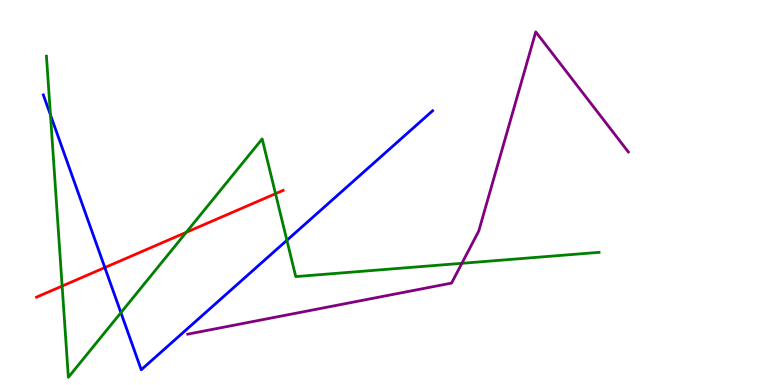[{'lines': ['blue', 'red'], 'intersections': [{'x': 1.35, 'y': 3.05}]}, {'lines': ['green', 'red'], 'intersections': [{'x': 0.802, 'y': 2.57}, {'x': 2.4, 'y': 3.97}, {'x': 3.56, 'y': 4.97}]}, {'lines': ['purple', 'red'], 'intersections': []}, {'lines': ['blue', 'green'], 'intersections': [{'x': 0.651, 'y': 7.02}, {'x': 1.56, 'y': 1.88}, {'x': 3.7, 'y': 3.76}]}, {'lines': ['blue', 'purple'], 'intersections': []}, {'lines': ['green', 'purple'], 'intersections': [{'x': 5.96, 'y': 3.16}]}]